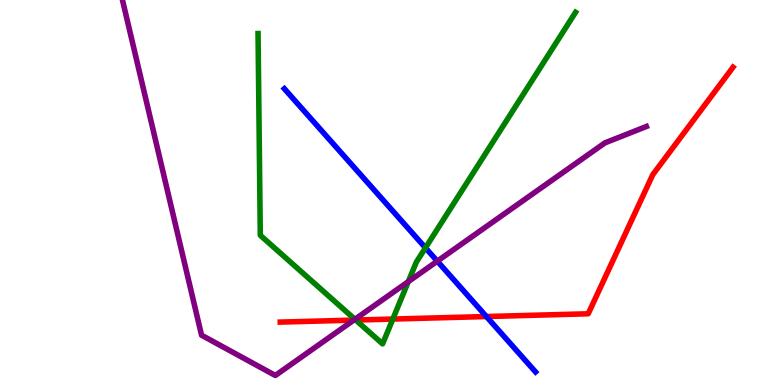[{'lines': ['blue', 'red'], 'intersections': [{'x': 6.28, 'y': 1.78}]}, {'lines': ['green', 'red'], 'intersections': [{'x': 4.59, 'y': 1.69}, {'x': 5.07, 'y': 1.71}]}, {'lines': ['purple', 'red'], 'intersections': [{'x': 4.56, 'y': 1.69}]}, {'lines': ['blue', 'green'], 'intersections': [{'x': 5.49, 'y': 3.56}]}, {'lines': ['blue', 'purple'], 'intersections': [{'x': 5.64, 'y': 3.22}]}, {'lines': ['green', 'purple'], 'intersections': [{'x': 4.58, 'y': 1.71}, {'x': 5.27, 'y': 2.68}]}]